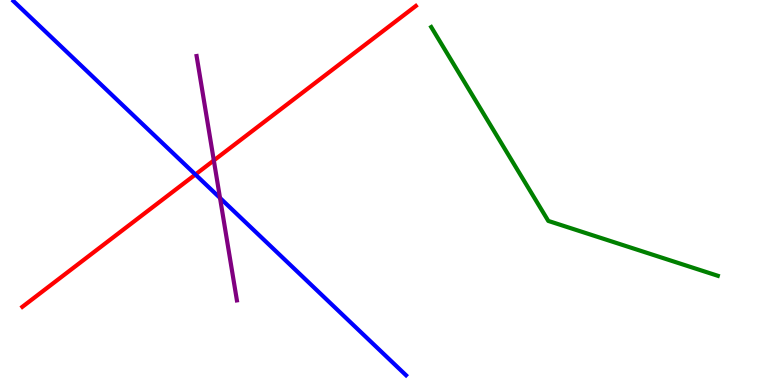[{'lines': ['blue', 'red'], 'intersections': [{'x': 2.52, 'y': 5.47}]}, {'lines': ['green', 'red'], 'intersections': []}, {'lines': ['purple', 'red'], 'intersections': [{'x': 2.76, 'y': 5.83}]}, {'lines': ['blue', 'green'], 'intersections': []}, {'lines': ['blue', 'purple'], 'intersections': [{'x': 2.84, 'y': 4.86}]}, {'lines': ['green', 'purple'], 'intersections': []}]